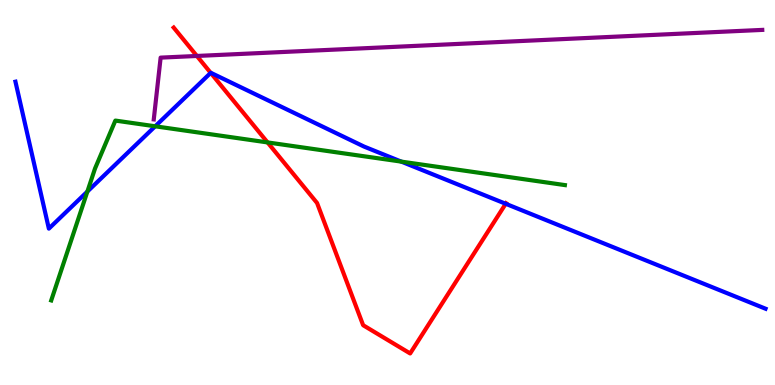[{'lines': ['blue', 'red'], 'intersections': [{'x': 2.72, 'y': 8.11}, {'x': 6.53, 'y': 4.71}]}, {'lines': ['green', 'red'], 'intersections': [{'x': 3.45, 'y': 6.3}]}, {'lines': ['purple', 'red'], 'intersections': [{'x': 2.54, 'y': 8.55}]}, {'lines': ['blue', 'green'], 'intersections': [{'x': 1.13, 'y': 5.02}, {'x': 2.0, 'y': 6.72}, {'x': 5.18, 'y': 5.8}]}, {'lines': ['blue', 'purple'], 'intersections': []}, {'lines': ['green', 'purple'], 'intersections': []}]